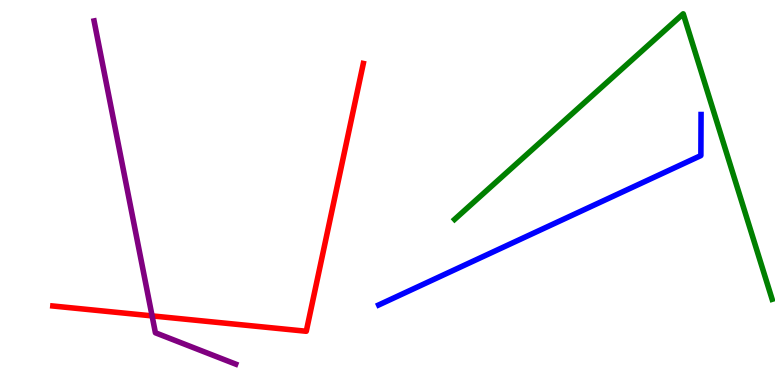[{'lines': ['blue', 'red'], 'intersections': []}, {'lines': ['green', 'red'], 'intersections': []}, {'lines': ['purple', 'red'], 'intersections': [{'x': 1.96, 'y': 1.8}]}, {'lines': ['blue', 'green'], 'intersections': []}, {'lines': ['blue', 'purple'], 'intersections': []}, {'lines': ['green', 'purple'], 'intersections': []}]